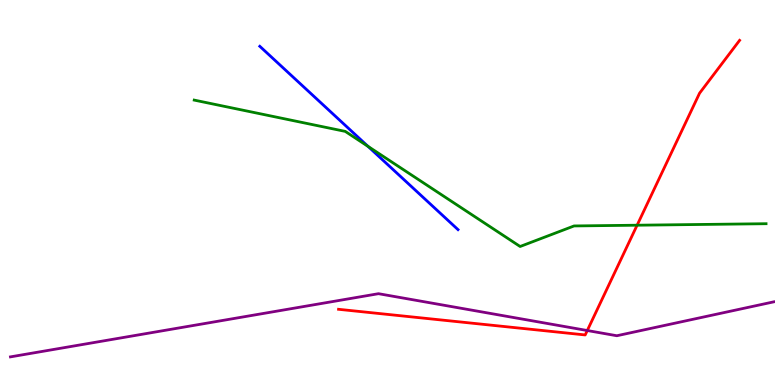[{'lines': ['blue', 'red'], 'intersections': []}, {'lines': ['green', 'red'], 'intersections': [{'x': 8.22, 'y': 4.15}]}, {'lines': ['purple', 'red'], 'intersections': [{'x': 7.58, 'y': 1.41}]}, {'lines': ['blue', 'green'], 'intersections': [{'x': 4.75, 'y': 6.2}]}, {'lines': ['blue', 'purple'], 'intersections': []}, {'lines': ['green', 'purple'], 'intersections': []}]